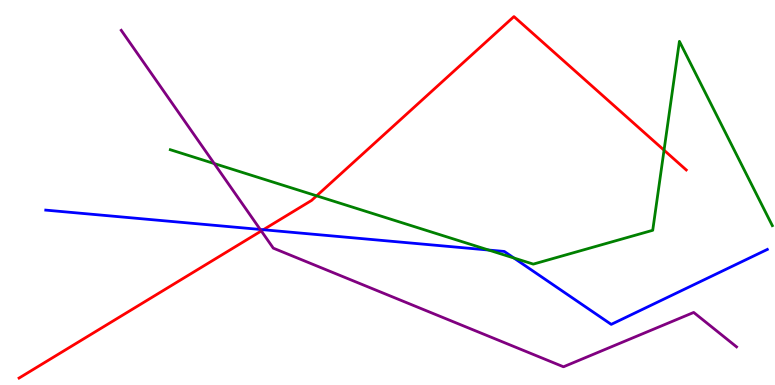[{'lines': ['blue', 'red'], 'intersections': [{'x': 3.4, 'y': 4.03}]}, {'lines': ['green', 'red'], 'intersections': [{'x': 4.09, 'y': 4.91}, {'x': 8.57, 'y': 6.1}]}, {'lines': ['purple', 'red'], 'intersections': [{'x': 3.37, 'y': 4.0}]}, {'lines': ['blue', 'green'], 'intersections': [{'x': 6.31, 'y': 3.51}, {'x': 6.63, 'y': 3.3}]}, {'lines': ['blue', 'purple'], 'intersections': [{'x': 3.36, 'y': 4.04}]}, {'lines': ['green', 'purple'], 'intersections': [{'x': 2.76, 'y': 5.75}]}]